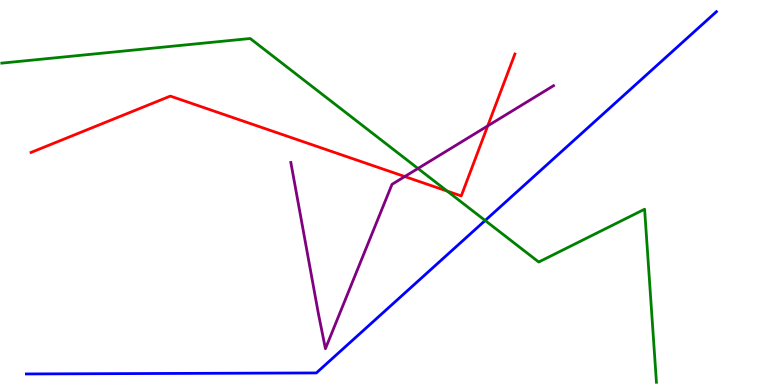[{'lines': ['blue', 'red'], 'intersections': []}, {'lines': ['green', 'red'], 'intersections': [{'x': 5.77, 'y': 5.04}]}, {'lines': ['purple', 'red'], 'intersections': [{'x': 5.22, 'y': 5.41}, {'x': 6.29, 'y': 6.73}]}, {'lines': ['blue', 'green'], 'intersections': [{'x': 6.26, 'y': 4.27}]}, {'lines': ['blue', 'purple'], 'intersections': []}, {'lines': ['green', 'purple'], 'intersections': [{'x': 5.39, 'y': 5.62}]}]